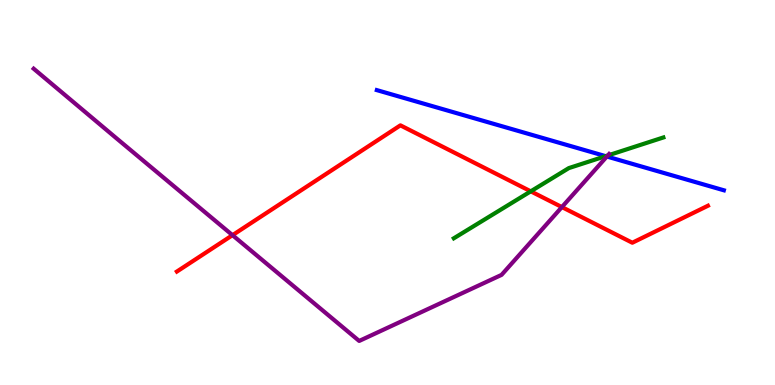[{'lines': ['blue', 'red'], 'intersections': []}, {'lines': ['green', 'red'], 'intersections': [{'x': 6.85, 'y': 5.03}]}, {'lines': ['purple', 'red'], 'intersections': [{'x': 3.0, 'y': 3.89}, {'x': 7.25, 'y': 4.62}]}, {'lines': ['blue', 'green'], 'intersections': [{'x': 7.81, 'y': 5.94}]}, {'lines': ['blue', 'purple'], 'intersections': [{'x': 7.83, 'y': 5.93}]}, {'lines': ['green', 'purple'], 'intersections': [{'x': 7.84, 'y': 5.96}]}]